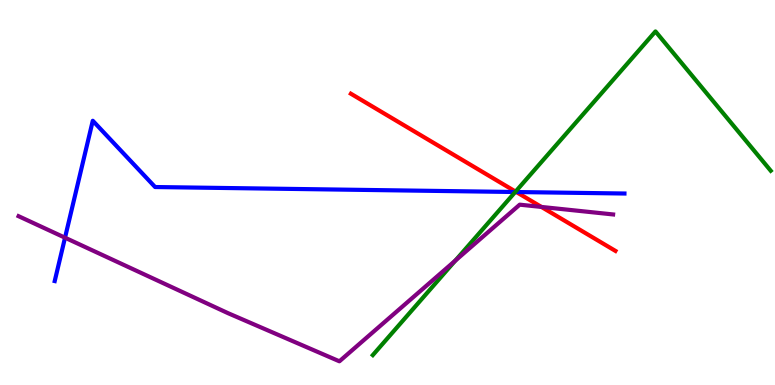[{'lines': ['blue', 'red'], 'intersections': [{'x': 6.66, 'y': 5.01}]}, {'lines': ['green', 'red'], 'intersections': [{'x': 6.65, 'y': 5.02}]}, {'lines': ['purple', 'red'], 'intersections': [{'x': 6.99, 'y': 4.62}]}, {'lines': ['blue', 'green'], 'intersections': [{'x': 6.65, 'y': 5.01}]}, {'lines': ['blue', 'purple'], 'intersections': [{'x': 0.839, 'y': 3.83}]}, {'lines': ['green', 'purple'], 'intersections': [{'x': 5.87, 'y': 3.23}]}]